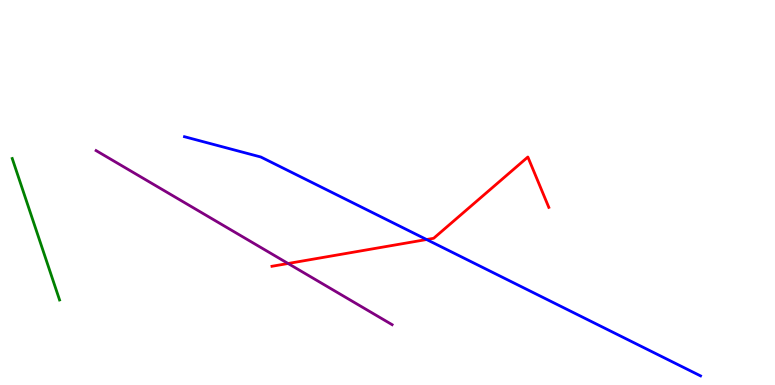[{'lines': ['blue', 'red'], 'intersections': [{'x': 5.5, 'y': 3.78}]}, {'lines': ['green', 'red'], 'intersections': []}, {'lines': ['purple', 'red'], 'intersections': [{'x': 3.72, 'y': 3.16}]}, {'lines': ['blue', 'green'], 'intersections': []}, {'lines': ['blue', 'purple'], 'intersections': []}, {'lines': ['green', 'purple'], 'intersections': []}]